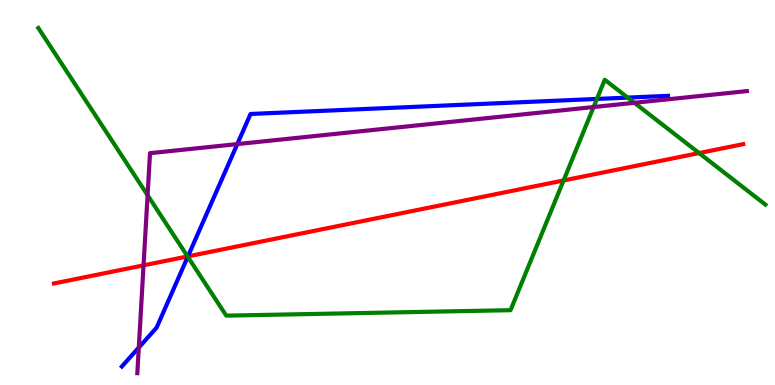[{'lines': ['blue', 'red'], 'intersections': [{'x': 2.43, 'y': 3.34}]}, {'lines': ['green', 'red'], 'intersections': [{'x': 2.42, 'y': 3.34}, {'x': 7.27, 'y': 5.31}, {'x': 9.02, 'y': 6.02}]}, {'lines': ['purple', 'red'], 'intersections': [{'x': 1.85, 'y': 3.11}]}, {'lines': ['blue', 'green'], 'intersections': [{'x': 2.42, 'y': 3.33}, {'x': 7.7, 'y': 7.43}, {'x': 8.1, 'y': 7.46}]}, {'lines': ['blue', 'purple'], 'intersections': [{'x': 1.79, 'y': 0.973}, {'x': 3.06, 'y': 6.26}]}, {'lines': ['green', 'purple'], 'intersections': [{'x': 1.9, 'y': 4.93}, {'x': 7.66, 'y': 7.22}, {'x': 8.19, 'y': 7.33}]}]